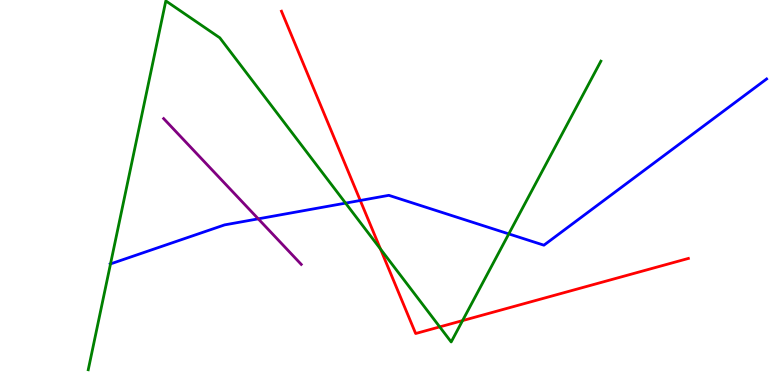[{'lines': ['blue', 'red'], 'intersections': [{'x': 4.65, 'y': 4.79}]}, {'lines': ['green', 'red'], 'intersections': [{'x': 4.91, 'y': 3.53}, {'x': 5.67, 'y': 1.51}, {'x': 5.97, 'y': 1.67}]}, {'lines': ['purple', 'red'], 'intersections': []}, {'lines': ['blue', 'green'], 'intersections': [{'x': 1.43, 'y': 3.15}, {'x': 4.46, 'y': 4.72}, {'x': 6.57, 'y': 3.92}]}, {'lines': ['blue', 'purple'], 'intersections': [{'x': 3.33, 'y': 4.32}]}, {'lines': ['green', 'purple'], 'intersections': []}]